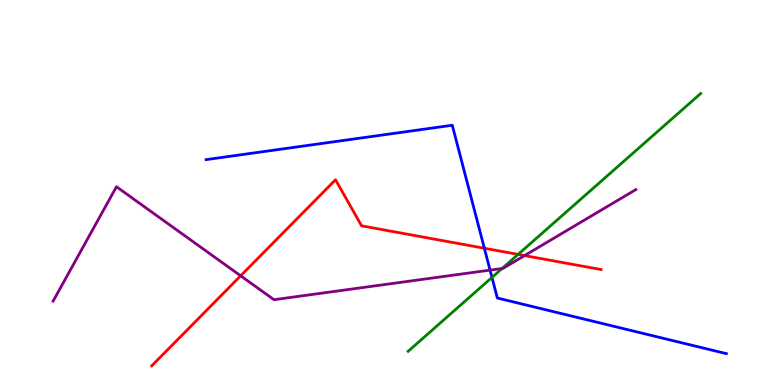[{'lines': ['blue', 'red'], 'intersections': [{'x': 6.25, 'y': 3.55}]}, {'lines': ['green', 'red'], 'intersections': [{'x': 6.69, 'y': 3.39}]}, {'lines': ['purple', 'red'], 'intersections': [{'x': 3.11, 'y': 2.84}, {'x': 6.77, 'y': 3.36}]}, {'lines': ['blue', 'green'], 'intersections': [{'x': 6.35, 'y': 2.79}]}, {'lines': ['blue', 'purple'], 'intersections': [{'x': 6.32, 'y': 2.98}]}, {'lines': ['green', 'purple'], 'intersections': [{'x': 6.48, 'y': 3.03}]}]